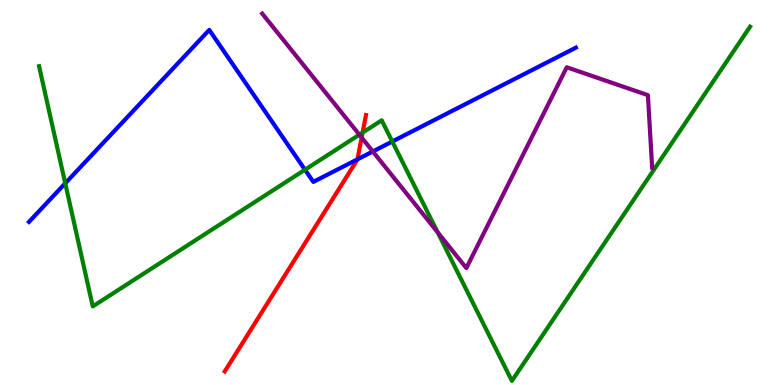[{'lines': ['blue', 'red'], 'intersections': [{'x': 4.61, 'y': 5.86}]}, {'lines': ['green', 'red'], 'intersections': [{'x': 4.68, 'y': 6.56}]}, {'lines': ['purple', 'red'], 'intersections': [{'x': 4.67, 'y': 6.43}]}, {'lines': ['blue', 'green'], 'intersections': [{'x': 0.842, 'y': 5.24}, {'x': 3.94, 'y': 5.59}, {'x': 5.06, 'y': 6.32}]}, {'lines': ['blue', 'purple'], 'intersections': [{'x': 4.81, 'y': 6.07}]}, {'lines': ['green', 'purple'], 'intersections': [{'x': 4.64, 'y': 6.5}, {'x': 5.65, 'y': 3.97}]}]